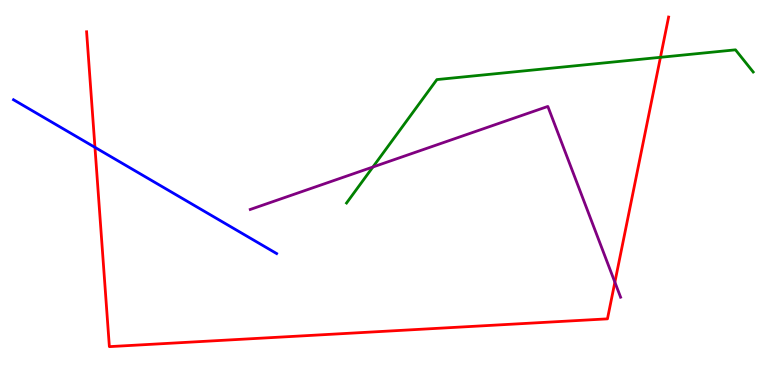[{'lines': ['blue', 'red'], 'intersections': [{'x': 1.23, 'y': 6.17}]}, {'lines': ['green', 'red'], 'intersections': [{'x': 8.52, 'y': 8.51}]}, {'lines': ['purple', 'red'], 'intersections': [{'x': 7.93, 'y': 2.67}]}, {'lines': ['blue', 'green'], 'intersections': []}, {'lines': ['blue', 'purple'], 'intersections': []}, {'lines': ['green', 'purple'], 'intersections': [{'x': 4.81, 'y': 5.66}]}]